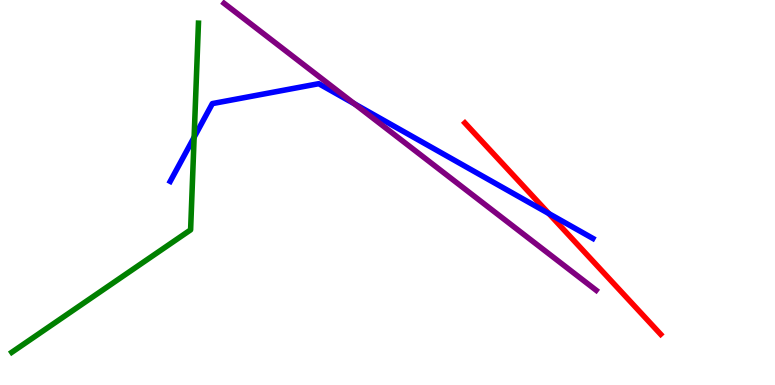[{'lines': ['blue', 'red'], 'intersections': [{'x': 7.08, 'y': 4.45}]}, {'lines': ['green', 'red'], 'intersections': []}, {'lines': ['purple', 'red'], 'intersections': []}, {'lines': ['blue', 'green'], 'intersections': [{'x': 2.5, 'y': 6.44}]}, {'lines': ['blue', 'purple'], 'intersections': [{'x': 4.57, 'y': 7.3}]}, {'lines': ['green', 'purple'], 'intersections': []}]